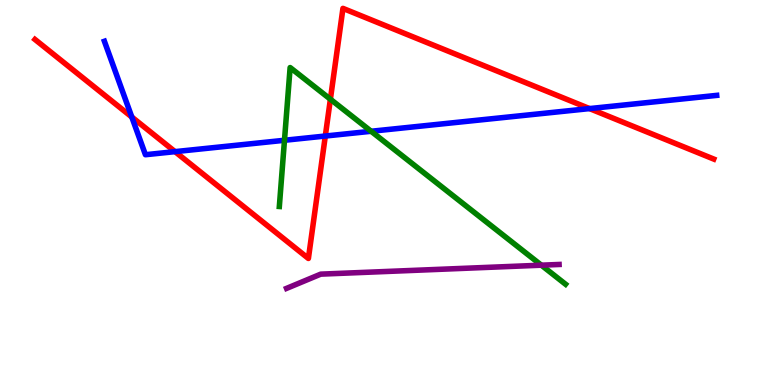[{'lines': ['blue', 'red'], 'intersections': [{'x': 1.7, 'y': 6.96}, {'x': 2.26, 'y': 6.06}, {'x': 4.2, 'y': 6.47}, {'x': 7.61, 'y': 7.18}]}, {'lines': ['green', 'red'], 'intersections': [{'x': 4.26, 'y': 7.42}]}, {'lines': ['purple', 'red'], 'intersections': []}, {'lines': ['blue', 'green'], 'intersections': [{'x': 3.67, 'y': 6.36}, {'x': 4.79, 'y': 6.59}]}, {'lines': ['blue', 'purple'], 'intersections': []}, {'lines': ['green', 'purple'], 'intersections': [{'x': 6.99, 'y': 3.11}]}]